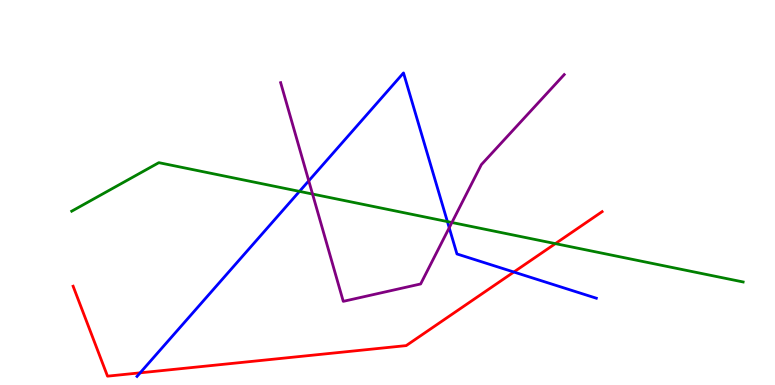[{'lines': ['blue', 'red'], 'intersections': [{'x': 1.81, 'y': 0.316}, {'x': 6.63, 'y': 2.93}]}, {'lines': ['green', 'red'], 'intersections': [{'x': 7.17, 'y': 3.67}]}, {'lines': ['purple', 'red'], 'intersections': []}, {'lines': ['blue', 'green'], 'intersections': [{'x': 3.86, 'y': 5.03}, {'x': 5.77, 'y': 4.24}]}, {'lines': ['blue', 'purple'], 'intersections': [{'x': 3.98, 'y': 5.3}, {'x': 5.8, 'y': 4.08}]}, {'lines': ['green', 'purple'], 'intersections': [{'x': 4.03, 'y': 4.96}, {'x': 5.83, 'y': 4.22}]}]